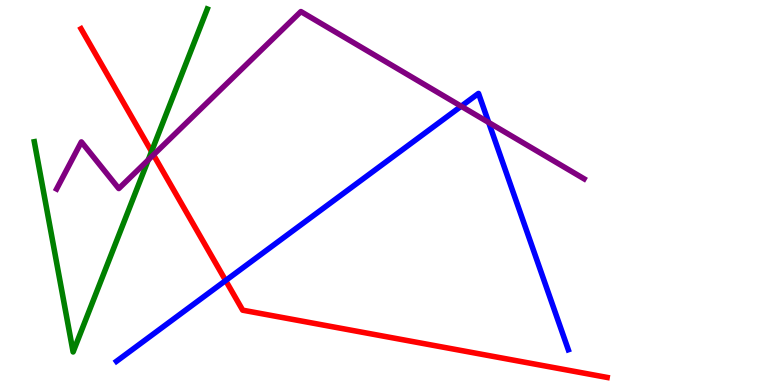[{'lines': ['blue', 'red'], 'intersections': [{'x': 2.91, 'y': 2.71}]}, {'lines': ['green', 'red'], 'intersections': [{'x': 1.96, 'y': 6.06}]}, {'lines': ['purple', 'red'], 'intersections': [{'x': 1.98, 'y': 5.98}]}, {'lines': ['blue', 'green'], 'intersections': []}, {'lines': ['blue', 'purple'], 'intersections': [{'x': 5.95, 'y': 7.24}, {'x': 6.31, 'y': 6.82}]}, {'lines': ['green', 'purple'], 'intersections': [{'x': 1.91, 'y': 5.85}]}]